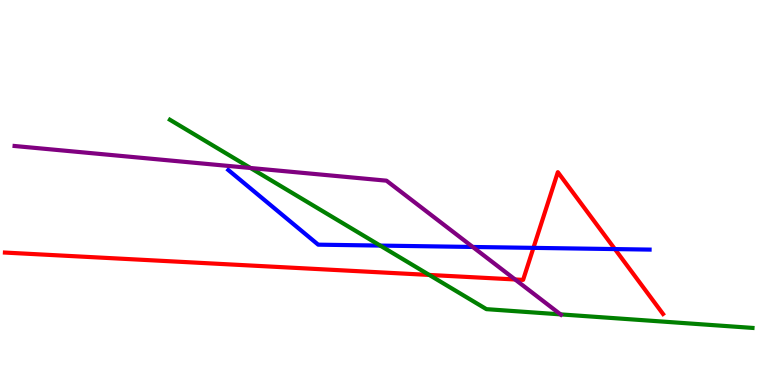[{'lines': ['blue', 'red'], 'intersections': [{'x': 6.88, 'y': 3.56}, {'x': 7.93, 'y': 3.53}]}, {'lines': ['green', 'red'], 'intersections': [{'x': 5.54, 'y': 2.86}]}, {'lines': ['purple', 'red'], 'intersections': [{'x': 6.65, 'y': 2.74}]}, {'lines': ['blue', 'green'], 'intersections': [{'x': 4.91, 'y': 3.62}]}, {'lines': ['blue', 'purple'], 'intersections': [{'x': 6.1, 'y': 3.59}]}, {'lines': ['green', 'purple'], 'intersections': [{'x': 3.23, 'y': 5.64}, {'x': 7.23, 'y': 1.83}]}]